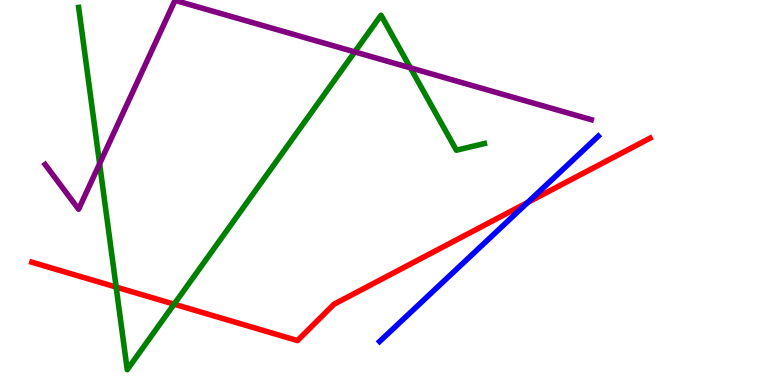[{'lines': ['blue', 'red'], 'intersections': [{'x': 6.81, 'y': 4.74}]}, {'lines': ['green', 'red'], 'intersections': [{'x': 1.5, 'y': 2.54}, {'x': 2.25, 'y': 2.1}]}, {'lines': ['purple', 'red'], 'intersections': []}, {'lines': ['blue', 'green'], 'intersections': []}, {'lines': ['blue', 'purple'], 'intersections': []}, {'lines': ['green', 'purple'], 'intersections': [{'x': 1.29, 'y': 5.75}, {'x': 4.58, 'y': 8.65}, {'x': 5.3, 'y': 8.24}]}]